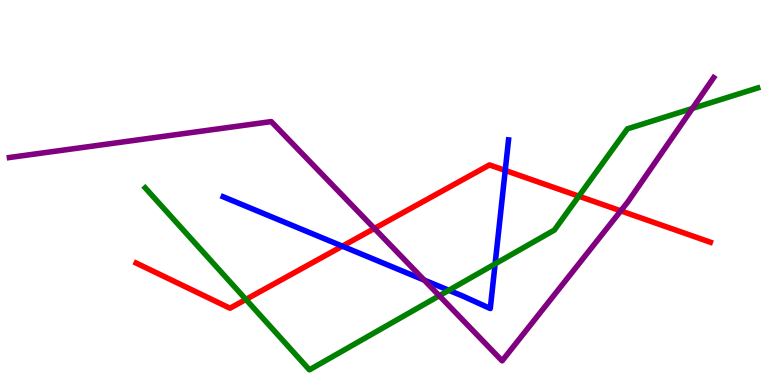[{'lines': ['blue', 'red'], 'intersections': [{'x': 4.42, 'y': 3.61}, {'x': 6.52, 'y': 5.57}]}, {'lines': ['green', 'red'], 'intersections': [{'x': 3.17, 'y': 2.22}, {'x': 7.47, 'y': 4.9}]}, {'lines': ['purple', 'red'], 'intersections': [{'x': 4.83, 'y': 4.07}, {'x': 8.01, 'y': 4.52}]}, {'lines': ['blue', 'green'], 'intersections': [{'x': 5.79, 'y': 2.46}, {'x': 6.39, 'y': 3.15}]}, {'lines': ['blue', 'purple'], 'intersections': [{'x': 5.47, 'y': 2.73}]}, {'lines': ['green', 'purple'], 'intersections': [{'x': 5.67, 'y': 2.32}, {'x': 8.93, 'y': 7.18}]}]